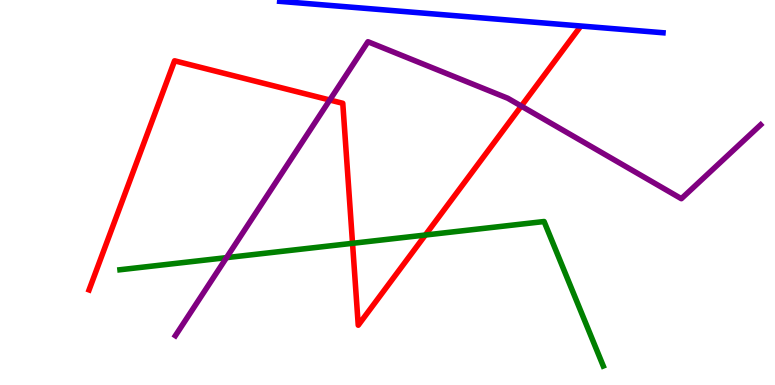[{'lines': ['blue', 'red'], 'intersections': []}, {'lines': ['green', 'red'], 'intersections': [{'x': 4.55, 'y': 3.68}, {'x': 5.49, 'y': 3.9}]}, {'lines': ['purple', 'red'], 'intersections': [{'x': 4.26, 'y': 7.4}, {'x': 6.73, 'y': 7.24}]}, {'lines': ['blue', 'green'], 'intersections': []}, {'lines': ['blue', 'purple'], 'intersections': []}, {'lines': ['green', 'purple'], 'intersections': [{'x': 2.92, 'y': 3.31}]}]